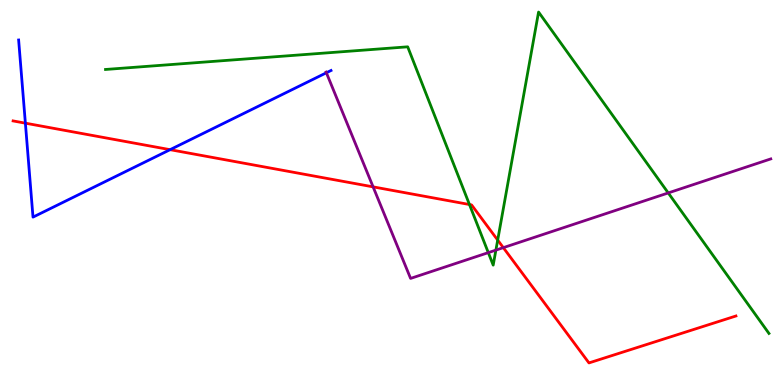[{'lines': ['blue', 'red'], 'intersections': [{'x': 0.327, 'y': 6.8}, {'x': 2.19, 'y': 6.11}]}, {'lines': ['green', 'red'], 'intersections': [{'x': 6.06, 'y': 4.69}, {'x': 6.42, 'y': 3.76}]}, {'lines': ['purple', 'red'], 'intersections': [{'x': 4.81, 'y': 5.15}, {'x': 6.49, 'y': 3.57}]}, {'lines': ['blue', 'green'], 'intersections': []}, {'lines': ['blue', 'purple'], 'intersections': [{'x': 4.21, 'y': 8.11}]}, {'lines': ['green', 'purple'], 'intersections': [{'x': 6.3, 'y': 3.44}, {'x': 6.4, 'y': 3.5}, {'x': 8.62, 'y': 4.99}]}]